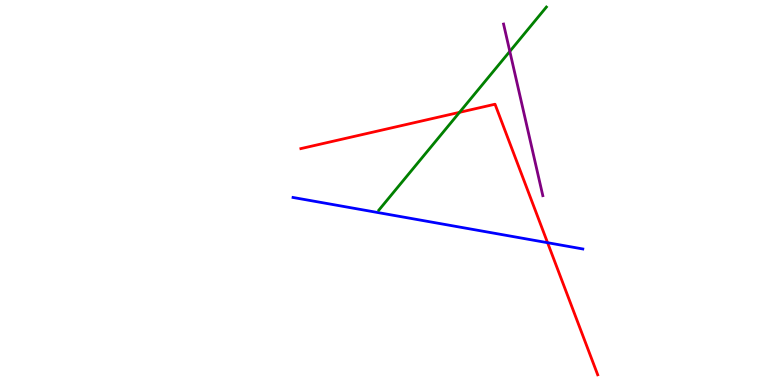[{'lines': ['blue', 'red'], 'intersections': [{'x': 7.07, 'y': 3.7}]}, {'lines': ['green', 'red'], 'intersections': [{'x': 5.93, 'y': 7.08}]}, {'lines': ['purple', 'red'], 'intersections': []}, {'lines': ['blue', 'green'], 'intersections': []}, {'lines': ['blue', 'purple'], 'intersections': []}, {'lines': ['green', 'purple'], 'intersections': [{'x': 6.58, 'y': 8.67}]}]